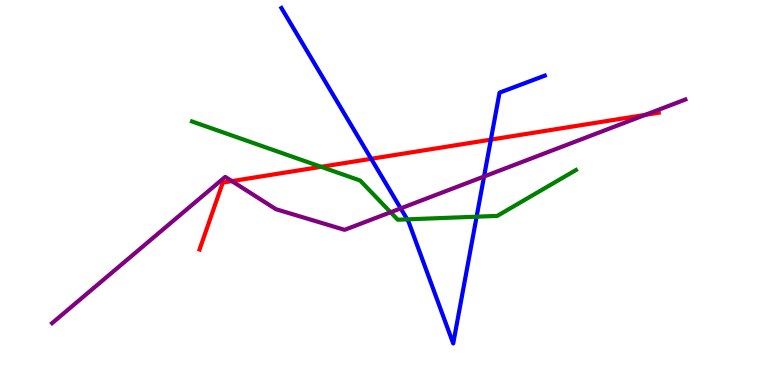[{'lines': ['blue', 'red'], 'intersections': [{'x': 4.79, 'y': 5.88}, {'x': 6.33, 'y': 6.37}]}, {'lines': ['green', 'red'], 'intersections': [{'x': 4.14, 'y': 5.67}]}, {'lines': ['purple', 'red'], 'intersections': [{'x': 2.99, 'y': 5.3}, {'x': 8.32, 'y': 7.02}]}, {'lines': ['blue', 'green'], 'intersections': [{'x': 5.25, 'y': 4.3}, {'x': 6.15, 'y': 4.37}]}, {'lines': ['blue', 'purple'], 'intersections': [{'x': 5.17, 'y': 4.59}, {'x': 6.25, 'y': 5.42}]}, {'lines': ['green', 'purple'], 'intersections': [{'x': 5.04, 'y': 4.49}]}]